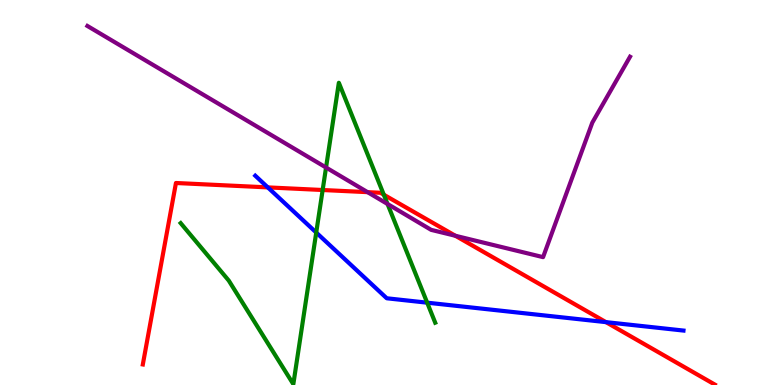[{'lines': ['blue', 'red'], 'intersections': [{'x': 3.46, 'y': 5.13}, {'x': 7.82, 'y': 1.63}]}, {'lines': ['green', 'red'], 'intersections': [{'x': 4.16, 'y': 5.06}, {'x': 4.95, 'y': 4.94}]}, {'lines': ['purple', 'red'], 'intersections': [{'x': 4.74, 'y': 5.01}, {'x': 5.88, 'y': 3.88}]}, {'lines': ['blue', 'green'], 'intersections': [{'x': 4.08, 'y': 3.96}, {'x': 5.51, 'y': 2.14}]}, {'lines': ['blue', 'purple'], 'intersections': []}, {'lines': ['green', 'purple'], 'intersections': [{'x': 4.21, 'y': 5.65}, {'x': 5.0, 'y': 4.7}]}]